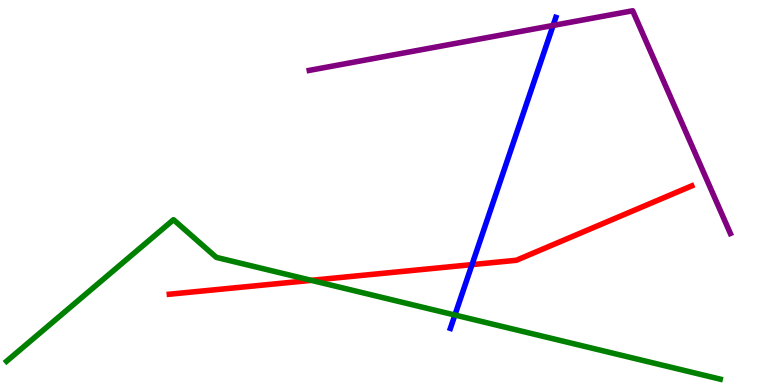[{'lines': ['blue', 'red'], 'intersections': [{'x': 6.09, 'y': 3.13}]}, {'lines': ['green', 'red'], 'intersections': [{'x': 4.02, 'y': 2.72}]}, {'lines': ['purple', 'red'], 'intersections': []}, {'lines': ['blue', 'green'], 'intersections': [{'x': 5.87, 'y': 1.82}]}, {'lines': ['blue', 'purple'], 'intersections': [{'x': 7.14, 'y': 9.34}]}, {'lines': ['green', 'purple'], 'intersections': []}]